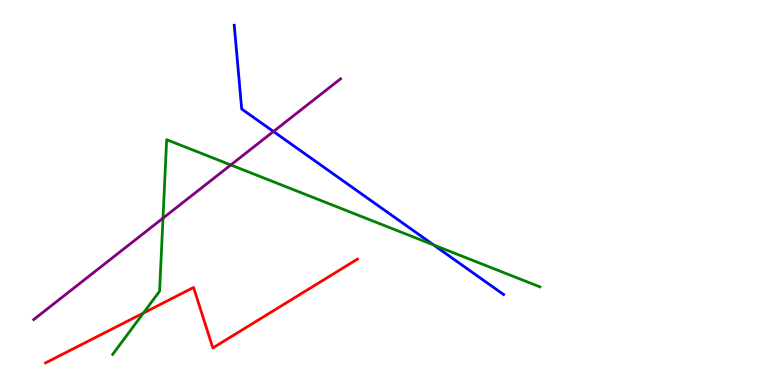[{'lines': ['blue', 'red'], 'intersections': []}, {'lines': ['green', 'red'], 'intersections': [{'x': 1.85, 'y': 1.87}]}, {'lines': ['purple', 'red'], 'intersections': []}, {'lines': ['blue', 'green'], 'intersections': [{'x': 5.6, 'y': 3.64}]}, {'lines': ['blue', 'purple'], 'intersections': [{'x': 3.53, 'y': 6.58}]}, {'lines': ['green', 'purple'], 'intersections': [{'x': 2.1, 'y': 4.33}, {'x': 2.98, 'y': 5.72}]}]